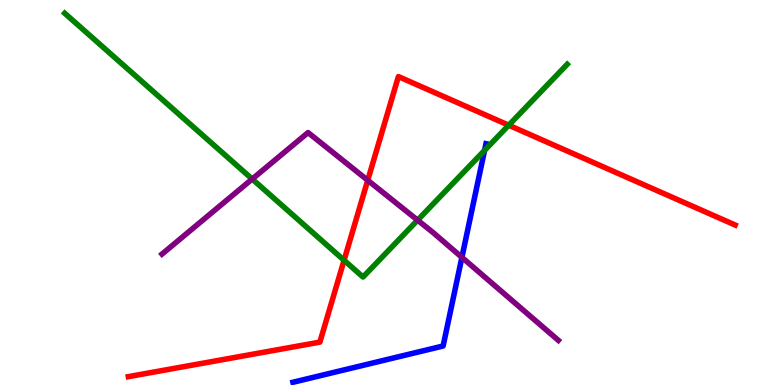[{'lines': ['blue', 'red'], 'intersections': []}, {'lines': ['green', 'red'], 'intersections': [{'x': 4.44, 'y': 3.24}, {'x': 6.56, 'y': 6.75}]}, {'lines': ['purple', 'red'], 'intersections': [{'x': 4.74, 'y': 5.32}]}, {'lines': ['blue', 'green'], 'intersections': [{'x': 6.25, 'y': 6.09}]}, {'lines': ['blue', 'purple'], 'intersections': [{'x': 5.96, 'y': 3.32}]}, {'lines': ['green', 'purple'], 'intersections': [{'x': 3.25, 'y': 5.35}, {'x': 5.39, 'y': 4.28}]}]